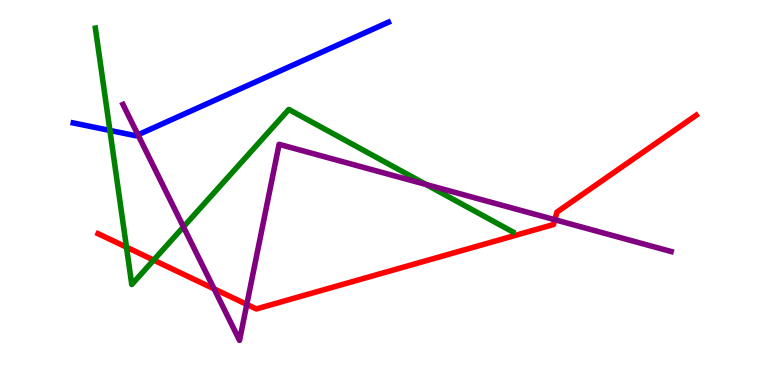[{'lines': ['blue', 'red'], 'intersections': []}, {'lines': ['green', 'red'], 'intersections': [{'x': 1.63, 'y': 3.58}, {'x': 1.98, 'y': 3.24}]}, {'lines': ['purple', 'red'], 'intersections': [{'x': 2.76, 'y': 2.5}, {'x': 3.18, 'y': 2.09}, {'x': 7.16, 'y': 4.29}]}, {'lines': ['blue', 'green'], 'intersections': [{'x': 1.42, 'y': 6.61}]}, {'lines': ['blue', 'purple'], 'intersections': [{'x': 1.78, 'y': 6.5}]}, {'lines': ['green', 'purple'], 'intersections': [{'x': 2.37, 'y': 4.11}, {'x': 5.5, 'y': 5.21}]}]